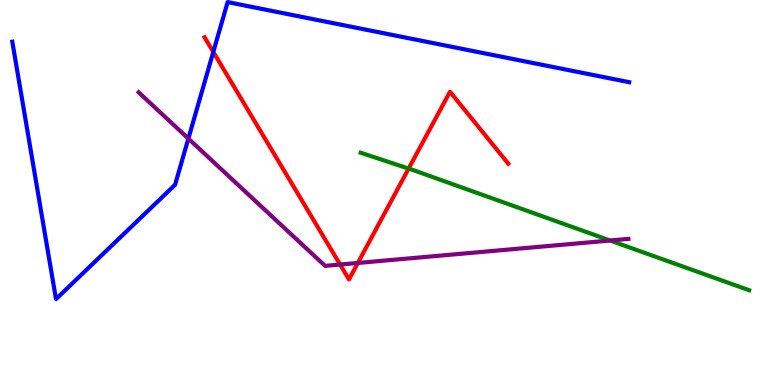[{'lines': ['blue', 'red'], 'intersections': [{'x': 2.75, 'y': 8.65}]}, {'lines': ['green', 'red'], 'intersections': [{'x': 5.27, 'y': 5.62}]}, {'lines': ['purple', 'red'], 'intersections': [{'x': 4.39, 'y': 3.13}, {'x': 4.62, 'y': 3.17}]}, {'lines': ['blue', 'green'], 'intersections': []}, {'lines': ['blue', 'purple'], 'intersections': [{'x': 2.43, 'y': 6.4}]}, {'lines': ['green', 'purple'], 'intersections': [{'x': 7.87, 'y': 3.75}]}]